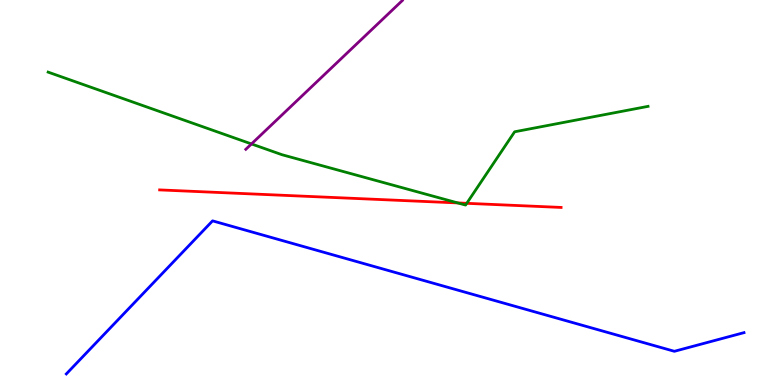[{'lines': ['blue', 'red'], 'intersections': []}, {'lines': ['green', 'red'], 'intersections': [{'x': 5.91, 'y': 4.73}, {'x': 6.02, 'y': 4.72}]}, {'lines': ['purple', 'red'], 'intersections': []}, {'lines': ['blue', 'green'], 'intersections': []}, {'lines': ['blue', 'purple'], 'intersections': []}, {'lines': ['green', 'purple'], 'intersections': [{'x': 3.24, 'y': 6.26}]}]